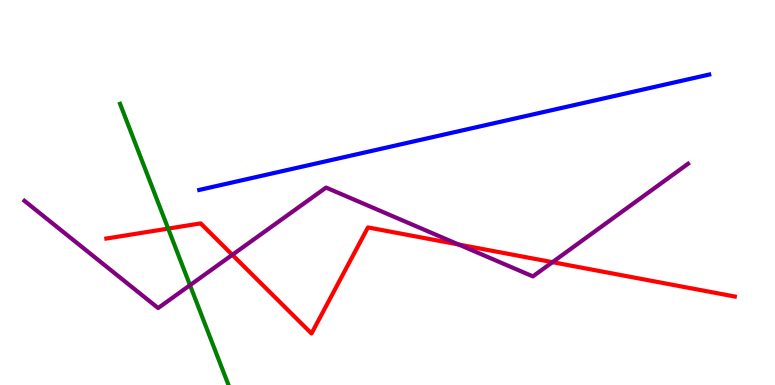[{'lines': ['blue', 'red'], 'intersections': []}, {'lines': ['green', 'red'], 'intersections': [{'x': 2.17, 'y': 4.06}]}, {'lines': ['purple', 'red'], 'intersections': [{'x': 3.0, 'y': 3.38}, {'x': 5.92, 'y': 3.65}, {'x': 7.13, 'y': 3.19}]}, {'lines': ['blue', 'green'], 'intersections': []}, {'lines': ['blue', 'purple'], 'intersections': []}, {'lines': ['green', 'purple'], 'intersections': [{'x': 2.45, 'y': 2.59}]}]